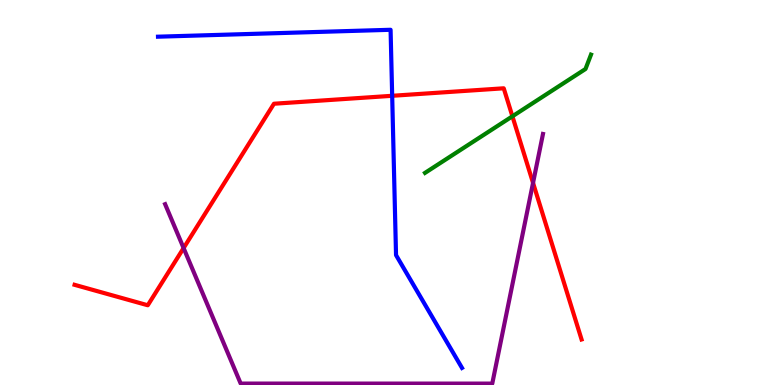[{'lines': ['blue', 'red'], 'intersections': [{'x': 5.06, 'y': 7.51}]}, {'lines': ['green', 'red'], 'intersections': [{'x': 6.61, 'y': 6.98}]}, {'lines': ['purple', 'red'], 'intersections': [{'x': 2.37, 'y': 3.56}, {'x': 6.88, 'y': 5.25}]}, {'lines': ['blue', 'green'], 'intersections': []}, {'lines': ['blue', 'purple'], 'intersections': []}, {'lines': ['green', 'purple'], 'intersections': []}]